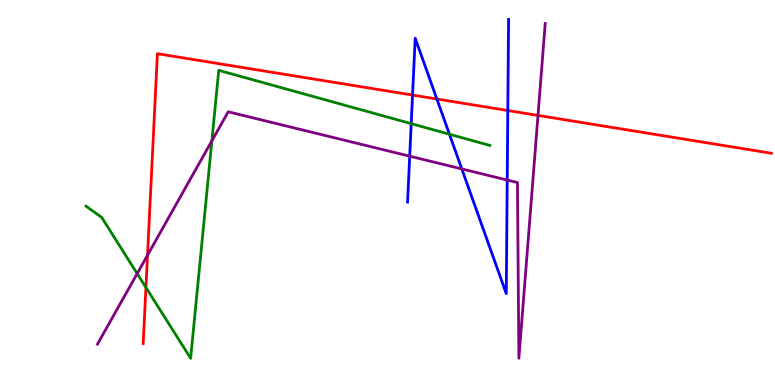[{'lines': ['blue', 'red'], 'intersections': [{'x': 5.32, 'y': 7.53}, {'x': 5.64, 'y': 7.43}, {'x': 6.55, 'y': 7.13}]}, {'lines': ['green', 'red'], 'intersections': [{'x': 1.88, 'y': 2.53}]}, {'lines': ['purple', 'red'], 'intersections': [{'x': 1.9, 'y': 3.37}, {'x': 6.94, 'y': 7.0}]}, {'lines': ['blue', 'green'], 'intersections': [{'x': 5.31, 'y': 6.79}, {'x': 5.8, 'y': 6.51}]}, {'lines': ['blue', 'purple'], 'intersections': [{'x': 5.29, 'y': 5.94}, {'x': 5.96, 'y': 5.61}, {'x': 6.54, 'y': 5.32}]}, {'lines': ['green', 'purple'], 'intersections': [{'x': 1.77, 'y': 2.89}, {'x': 2.73, 'y': 6.34}]}]